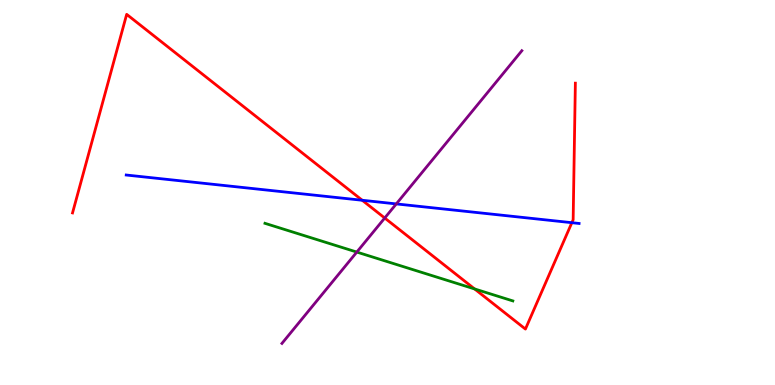[{'lines': ['blue', 'red'], 'intersections': [{'x': 4.67, 'y': 4.8}, {'x': 7.38, 'y': 4.22}]}, {'lines': ['green', 'red'], 'intersections': [{'x': 6.12, 'y': 2.5}]}, {'lines': ['purple', 'red'], 'intersections': [{'x': 4.96, 'y': 4.34}]}, {'lines': ['blue', 'green'], 'intersections': []}, {'lines': ['blue', 'purple'], 'intersections': [{'x': 5.11, 'y': 4.7}]}, {'lines': ['green', 'purple'], 'intersections': [{'x': 4.6, 'y': 3.45}]}]